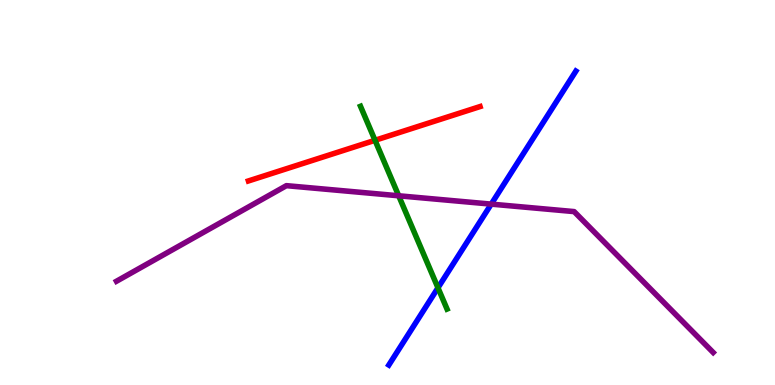[{'lines': ['blue', 'red'], 'intersections': []}, {'lines': ['green', 'red'], 'intersections': [{'x': 4.84, 'y': 6.36}]}, {'lines': ['purple', 'red'], 'intersections': []}, {'lines': ['blue', 'green'], 'intersections': [{'x': 5.65, 'y': 2.52}]}, {'lines': ['blue', 'purple'], 'intersections': [{'x': 6.34, 'y': 4.7}]}, {'lines': ['green', 'purple'], 'intersections': [{'x': 5.14, 'y': 4.91}]}]